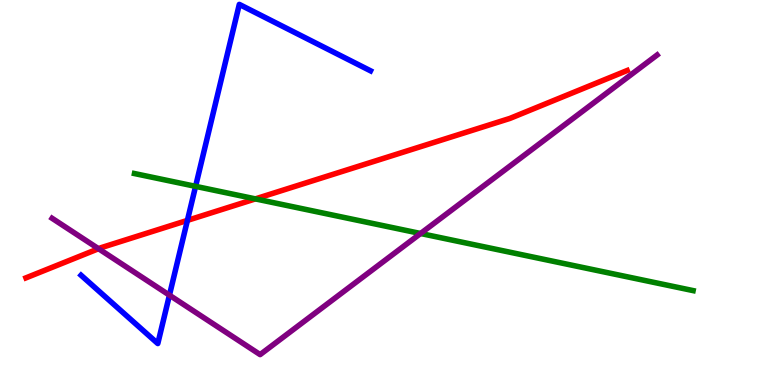[{'lines': ['blue', 'red'], 'intersections': [{'x': 2.42, 'y': 4.28}]}, {'lines': ['green', 'red'], 'intersections': [{'x': 3.3, 'y': 4.83}]}, {'lines': ['purple', 'red'], 'intersections': [{'x': 1.27, 'y': 3.54}]}, {'lines': ['blue', 'green'], 'intersections': [{'x': 2.52, 'y': 5.16}]}, {'lines': ['blue', 'purple'], 'intersections': [{'x': 2.19, 'y': 2.33}]}, {'lines': ['green', 'purple'], 'intersections': [{'x': 5.43, 'y': 3.94}]}]